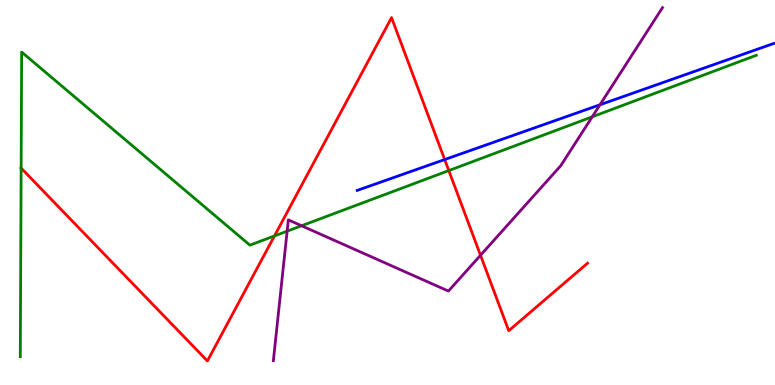[{'lines': ['blue', 'red'], 'intersections': [{'x': 5.74, 'y': 5.86}]}, {'lines': ['green', 'red'], 'intersections': [{'x': 0.273, 'y': 5.63}, {'x': 3.54, 'y': 3.87}, {'x': 5.79, 'y': 5.57}]}, {'lines': ['purple', 'red'], 'intersections': [{'x': 6.2, 'y': 3.37}]}, {'lines': ['blue', 'green'], 'intersections': []}, {'lines': ['blue', 'purple'], 'intersections': [{'x': 7.74, 'y': 7.28}]}, {'lines': ['green', 'purple'], 'intersections': [{'x': 3.7, 'y': 4.0}, {'x': 3.89, 'y': 4.14}, {'x': 7.64, 'y': 6.97}]}]